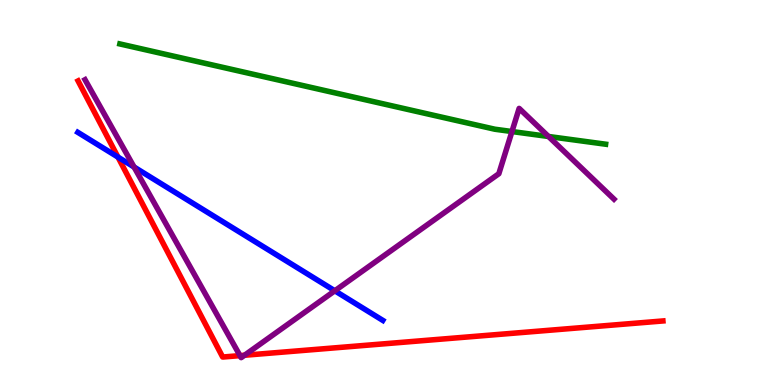[{'lines': ['blue', 'red'], 'intersections': [{'x': 1.52, 'y': 5.92}]}, {'lines': ['green', 'red'], 'intersections': []}, {'lines': ['purple', 'red'], 'intersections': [{'x': 3.1, 'y': 0.763}, {'x': 3.16, 'y': 0.773}]}, {'lines': ['blue', 'green'], 'intersections': []}, {'lines': ['blue', 'purple'], 'intersections': [{'x': 1.73, 'y': 5.66}, {'x': 4.32, 'y': 2.45}]}, {'lines': ['green', 'purple'], 'intersections': [{'x': 6.61, 'y': 6.58}, {'x': 7.08, 'y': 6.46}]}]